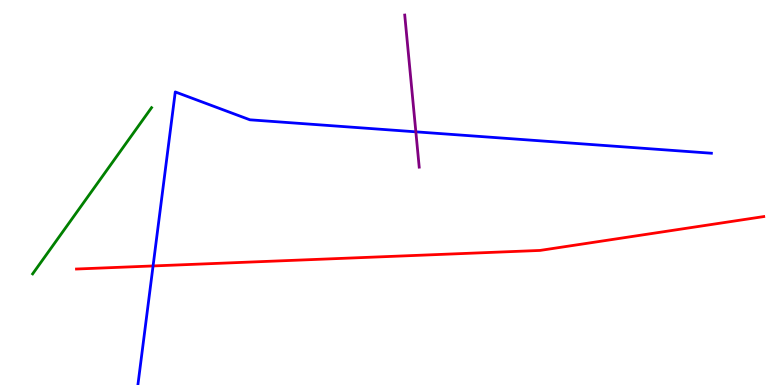[{'lines': ['blue', 'red'], 'intersections': [{'x': 1.98, 'y': 3.09}]}, {'lines': ['green', 'red'], 'intersections': []}, {'lines': ['purple', 'red'], 'intersections': []}, {'lines': ['blue', 'green'], 'intersections': []}, {'lines': ['blue', 'purple'], 'intersections': [{'x': 5.37, 'y': 6.58}]}, {'lines': ['green', 'purple'], 'intersections': []}]